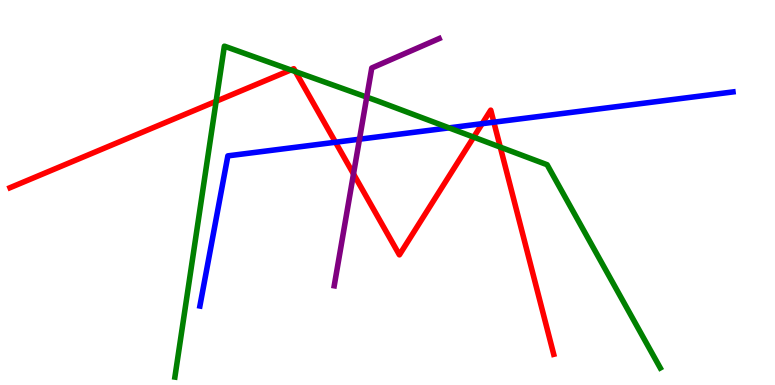[{'lines': ['blue', 'red'], 'intersections': [{'x': 4.33, 'y': 6.31}, {'x': 6.22, 'y': 6.79}, {'x': 6.37, 'y': 6.83}]}, {'lines': ['green', 'red'], 'intersections': [{'x': 2.79, 'y': 7.37}, {'x': 3.75, 'y': 8.18}, {'x': 3.81, 'y': 8.14}, {'x': 6.11, 'y': 6.44}, {'x': 6.46, 'y': 6.18}]}, {'lines': ['purple', 'red'], 'intersections': [{'x': 4.56, 'y': 5.48}]}, {'lines': ['blue', 'green'], 'intersections': [{'x': 5.79, 'y': 6.68}]}, {'lines': ['blue', 'purple'], 'intersections': [{'x': 4.64, 'y': 6.38}]}, {'lines': ['green', 'purple'], 'intersections': [{'x': 4.73, 'y': 7.48}]}]